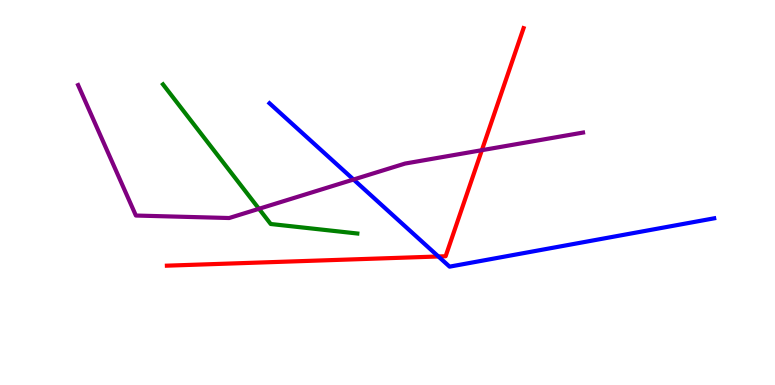[{'lines': ['blue', 'red'], 'intersections': [{'x': 5.66, 'y': 3.34}]}, {'lines': ['green', 'red'], 'intersections': []}, {'lines': ['purple', 'red'], 'intersections': [{'x': 6.22, 'y': 6.1}]}, {'lines': ['blue', 'green'], 'intersections': []}, {'lines': ['blue', 'purple'], 'intersections': [{'x': 4.56, 'y': 5.34}]}, {'lines': ['green', 'purple'], 'intersections': [{'x': 3.34, 'y': 4.58}]}]